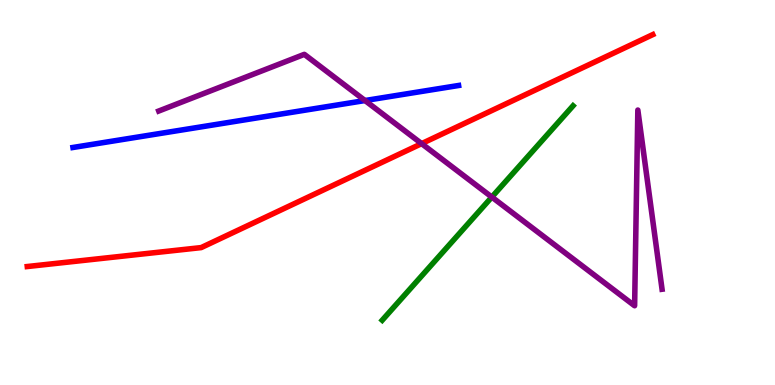[{'lines': ['blue', 'red'], 'intersections': []}, {'lines': ['green', 'red'], 'intersections': []}, {'lines': ['purple', 'red'], 'intersections': [{'x': 5.44, 'y': 6.27}]}, {'lines': ['blue', 'green'], 'intersections': []}, {'lines': ['blue', 'purple'], 'intersections': [{'x': 4.71, 'y': 7.39}]}, {'lines': ['green', 'purple'], 'intersections': [{'x': 6.35, 'y': 4.88}]}]